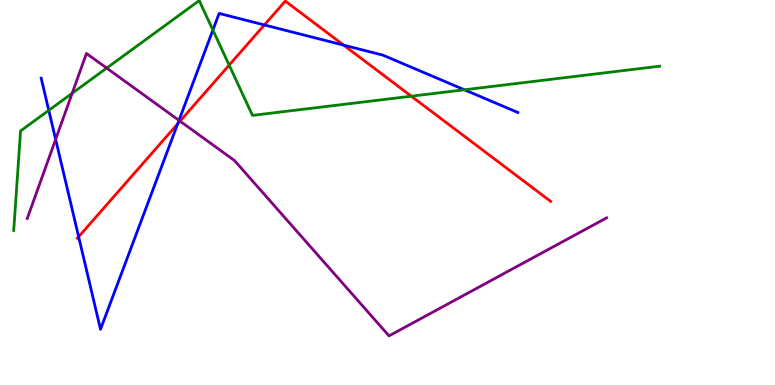[{'lines': ['blue', 'red'], 'intersections': [{'x': 1.01, 'y': 3.85}, {'x': 2.29, 'y': 6.78}, {'x': 3.41, 'y': 9.35}, {'x': 4.43, 'y': 8.83}]}, {'lines': ['green', 'red'], 'intersections': [{'x': 2.96, 'y': 8.31}, {'x': 5.31, 'y': 7.5}]}, {'lines': ['purple', 'red'], 'intersections': [{'x': 2.32, 'y': 6.85}]}, {'lines': ['blue', 'green'], 'intersections': [{'x': 0.63, 'y': 7.13}, {'x': 2.75, 'y': 9.22}, {'x': 5.99, 'y': 7.67}]}, {'lines': ['blue', 'purple'], 'intersections': [{'x': 0.718, 'y': 6.38}, {'x': 2.31, 'y': 6.87}]}, {'lines': ['green', 'purple'], 'intersections': [{'x': 0.931, 'y': 7.58}, {'x': 1.38, 'y': 8.23}]}]